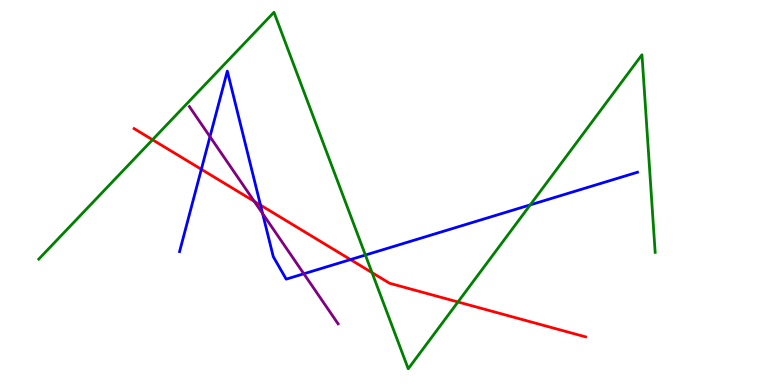[{'lines': ['blue', 'red'], 'intersections': [{'x': 2.6, 'y': 5.6}, {'x': 3.36, 'y': 4.67}, {'x': 4.52, 'y': 3.26}]}, {'lines': ['green', 'red'], 'intersections': [{'x': 1.97, 'y': 6.37}, {'x': 4.8, 'y': 2.92}, {'x': 5.91, 'y': 2.16}]}, {'lines': ['purple', 'red'], 'intersections': [{'x': 3.28, 'y': 4.77}]}, {'lines': ['blue', 'green'], 'intersections': [{'x': 4.71, 'y': 3.38}, {'x': 6.84, 'y': 4.68}]}, {'lines': ['blue', 'purple'], 'intersections': [{'x': 2.71, 'y': 6.45}, {'x': 3.39, 'y': 4.45}, {'x': 3.92, 'y': 2.89}]}, {'lines': ['green', 'purple'], 'intersections': []}]